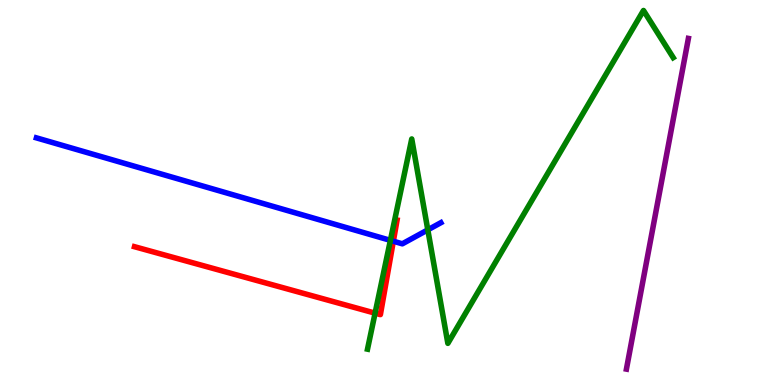[{'lines': ['blue', 'red'], 'intersections': [{'x': 5.08, 'y': 3.73}]}, {'lines': ['green', 'red'], 'intersections': [{'x': 4.84, 'y': 1.87}]}, {'lines': ['purple', 'red'], 'intersections': []}, {'lines': ['blue', 'green'], 'intersections': [{'x': 5.04, 'y': 3.76}, {'x': 5.52, 'y': 4.03}]}, {'lines': ['blue', 'purple'], 'intersections': []}, {'lines': ['green', 'purple'], 'intersections': []}]